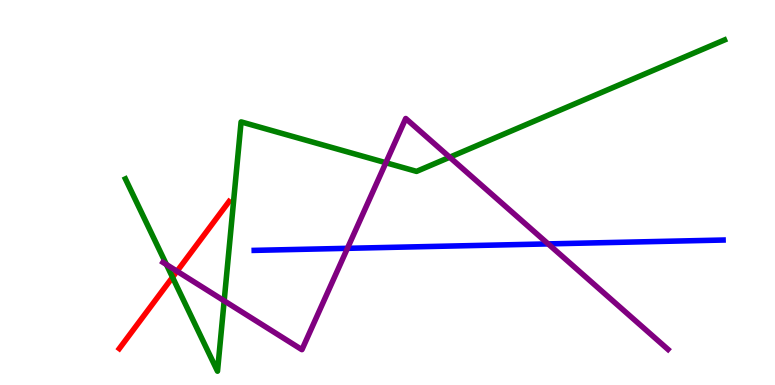[{'lines': ['blue', 'red'], 'intersections': []}, {'lines': ['green', 'red'], 'intersections': [{'x': 2.23, 'y': 2.8}]}, {'lines': ['purple', 'red'], 'intersections': [{'x': 2.28, 'y': 2.96}]}, {'lines': ['blue', 'green'], 'intersections': []}, {'lines': ['blue', 'purple'], 'intersections': [{'x': 4.48, 'y': 3.55}, {'x': 7.07, 'y': 3.67}]}, {'lines': ['green', 'purple'], 'intersections': [{'x': 2.15, 'y': 3.13}, {'x': 2.89, 'y': 2.19}, {'x': 4.98, 'y': 5.77}, {'x': 5.8, 'y': 5.92}]}]